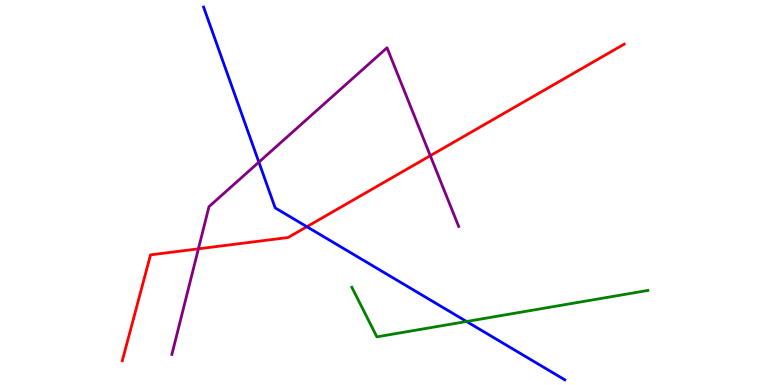[{'lines': ['blue', 'red'], 'intersections': [{'x': 3.96, 'y': 4.11}]}, {'lines': ['green', 'red'], 'intersections': []}, {'lines': ['purple', 'red'], 'intersections': [{'x': 2.56, 'y': 3.54}, {'x': 5.55, 'y': 5.96}]}, {'lines': ['blue', 'green'], 'intersections': [{'x': 6.02, 'y': 1.65}]}, {'lines': ['blue', 'purple'], 'intersections': [{'x': 3.34, 'y': 5.79}]}, {'lines': ['green', 'purple'], 'intersections': []}]